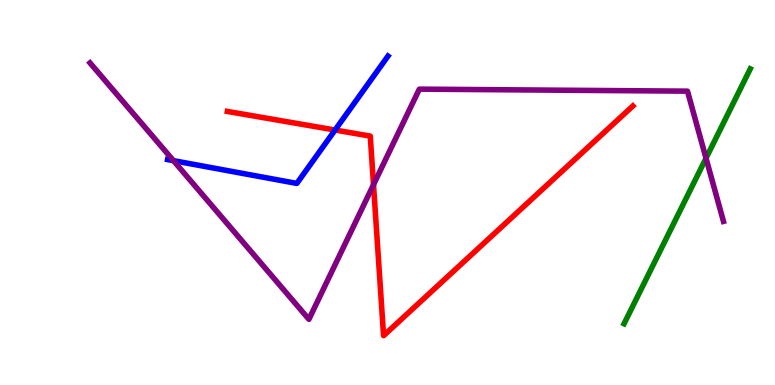[{'lines': ['blue', 'red'], 'intersections': [{'x': 4.32, 'y': 6.62}]}, {'lines': ['green', 'red'], 'intersections': []}, {'lines': ['purple', 'red'], 'intersections': [{'x': 4.82, 'y': 5.2}]}, {'lines': ['blue', 'green'], 'intersections': []}, {'lines': ['blue', 'purple'], 'intersections': [{'x': 2.24, 'y': 5.83}]}, {'lines': ['green', 'purple'], 'intersections': [{'x': 9.11, 'y': 5.89}]}]